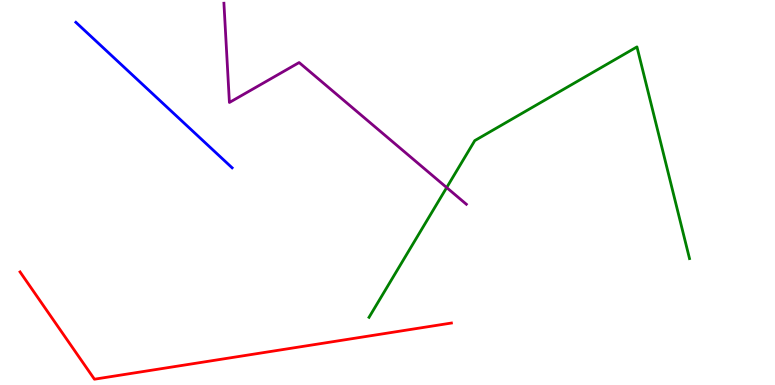[{'lines': ['blue', 'red'], 'intersections': []}, {'lines': ['green', 'red'], 'intersections': []}, {'lines': ['purple', 'red'], 'intersections': []}, {'lines': ['blue', 'green'], 'intersections': []}, {'lines': ['blue', 'purple'], 'intersections': []}, {'lines': ['green', 'purple'], 'intersections': [{'x': 5.76, 'y': 5.13}]}]